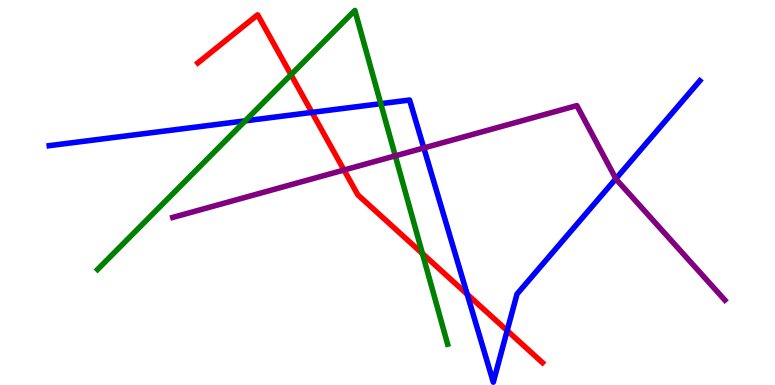[{'lines': ['blue', 'red'], 'intersections': [{'x': 4.03, 'y': 7.08}, {'x': 6.03, 'y': 2.36}, {'x': 6.54, 'y': 1.41}]}, {'lines': ['green', 'red'], 'intersections': [{'x': 3.75, 'y': 8.06}, {'x': 5.45, 'y': 3.41}]}, {'lines': ['purple', 'red'], 'intersections': [{'x': 4.44, 'y': 5.58}]}, {'lines': ['blue', 'green'], 'intersections': [{'x': 3.16, 'y': 6.86}, {'x': 4.91, 'y': 7.31}]}, {'lines': ['blue', 'purple'], 'intersections': [{'x': 5.47, 'y': 6.16}, {'x': 7.95, 'y': 5.36}]}, {'lines': ['green', 'purple'], 'intersections': [{'x': 5.1, 'y': 5.95}]}]